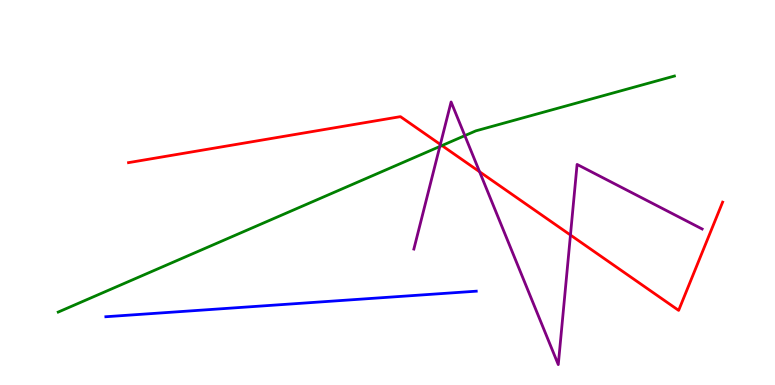[{'lines': ['blue', 'red'], 'intersections': []}, {'lines': ['green', 'red'], 'intersections': [{'x': 5.7, 'y': 6.22}]}, {'lines': ['purple', 'red'], 'intersections': [{'x': 5.68, 'y': 6.25}, {'x': 6.19, 'y': 5.54}, {'x': 7.36, 'y': 3.9}]}, {'lines': ['blue', 'green'], 'intersections': []}, {'lines': ['blue', 'purple'], 'intersections': []}, {'lines': ['green', 'purple'], 'intersections': [{'x': 5.68, 'y': 6.2}, {'x': 6.0, 'y': 6.48}]}]